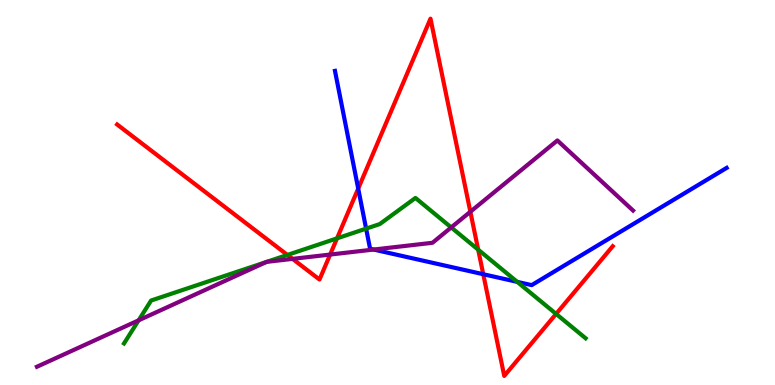[{'lines': ['blue', 'red'], 'intersections': [{'x': 4.62, 'y': 5.1}, {'x': 6.24, 'y': 2.88}]}, {'lines': ['green', 'red'], 'intersections': [{'x': 3.71, 'y': 3.38}, {'x': 4.35, 'y': 3.81}, {'x': 6.17, 'y': 3.51}, {'x': 7.18, 'y': 1.85}]}, {'lines': ['purple', 'red'], 'intersections': [{'x': 3.77, 'y': 3.28}, {'x': 4.26, 'y': 3.39}, {'x': 6.07, 'y': 4.5}]}, {'lines': ['blue', 'green'], 'intersections': [{'x': 4.72, 'y': 4.06}, {'x': 6.67, 'y': 2.68}]}, {'lines': ['blue', 'purple'], 'intersections': [{'x': 4.82, 'y': 3.52}]}, {'lines': ['green', 'purple'], 'intersections': [{'x': 1.79, 'y': 1.68}, {'x': 3.44, 'y': 3.2}, {'x': 3.44, 'y': 3.2}, {'x': 5.82, 'y': 4.09}]}]